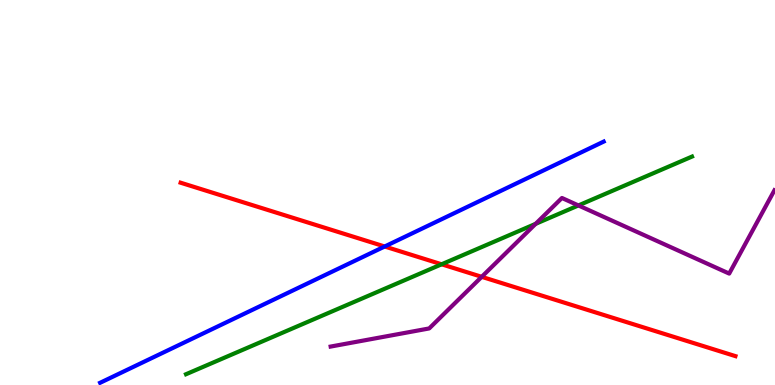[{'lines': ['blue', 'red'], 'intersections': [{'x': 4.96, 'y': 3.6}]}, {'lines': ['green', 'red'], 'intersections': [{'x': 5.7, 'y': 3.14}]}, {'lines': ['purple', 'red'], 'intersections': [{'x': 6.22, 'y': 2.81}]}, {'lines': ['blue', 'green'], 'intersections': []}, {'lines': ['blue', 'purple'], 'intersections': []}, {'lines': ['green', 'purple'], 'intersections': [{'x': 6.91, 'y': 4.19}, {'x': 7.46, 'y': 4.66}]}]